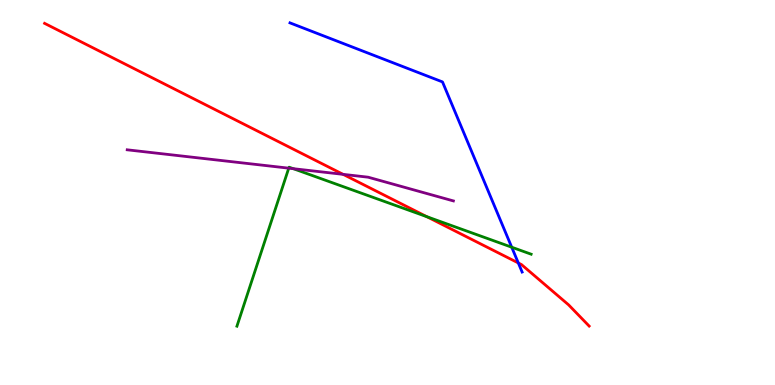[{'lines': ['blue', 'red'], 'intersections': [{'x': 6.69, 'y': 3.17}]}, {'lines': ['green', 'red'], 'intersections': [{'x': 5.51, 'y': 4.37}]}, {'lines': ['purple', 'red'], 'intersections': [{'x': 4.43, 'y': 5.47}]}, {'lines': ['blue', 'green'], 'intersections': [{'x': 6.6, 'y': 3.58}]}, {'lines': ['blue', 'purple'], 'intersections': []}, {'lines': ['green', 'purple'], 'intersections': [{'x': 3.73, 'y': 5.63}, {'x': 3.78, 'y': 5.62}]}]